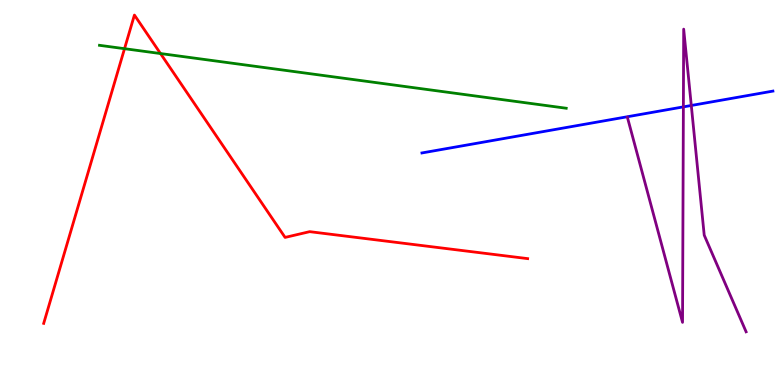[{'lines': ['blue', 'red'], 'intersections': []}, {'lines': ['green', 'red'], 'intersections': [{'x': 1.61, 'y': 8.74}, {'x': 2.07, 'y': 8.61}]}, {'lines': ['purple', 'red'], 'intersections': []}, {'lines': ['blue', 'green'], 'intersections': []}, {'lines': ['blue', 'purple'], 'intersections': [{'x': 8.82, 'y': 7.22}, {'x': 8.92, 'y': 7.26}]}, {'lines': ['green', 'purple'], 'intersections': []}]